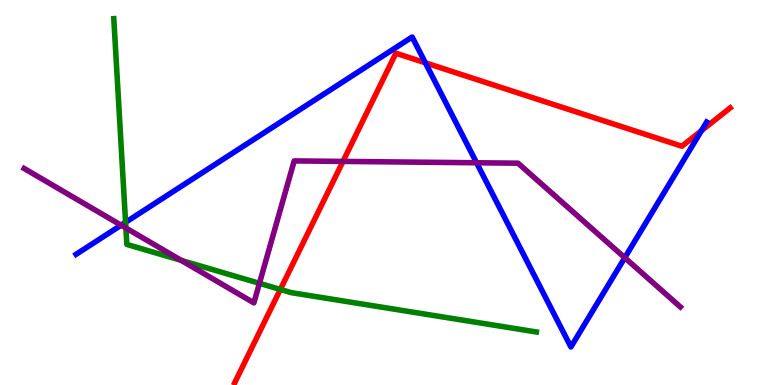[{'lines': ['blue', 'red'], 'intersections': [{'x': 5.49, 'y': 8.37}, {'x': 9.05, 'y': 6.6}]}, {'lines': ['green', 'red'], 'intersections': [{'x': 3.62, 'y': 2.48}]}, {'lines': ['purple', 'red'], 'intersections': [{'x': 4.43, 'y': 5.81}]}, {'lines': ['blue', 'green'], 'intersections': [{'x': 1.62, 'y': 4.23}]}, {'lines': ['blue', 'purple'], 'intersections': [{'x': 1.56, 'y': 4.15}, {'x': 6.15, 'y': 5.77}, {'x': 8.06, 'y': 3.31}]}, {'lines': ['green', 'purple'], 'intersections': [{'x': 1.62, 'y': 4.08}, {'x': 2.34, 'y': 3.24}, {'x': 3.35, 'y': 2.64}]}]